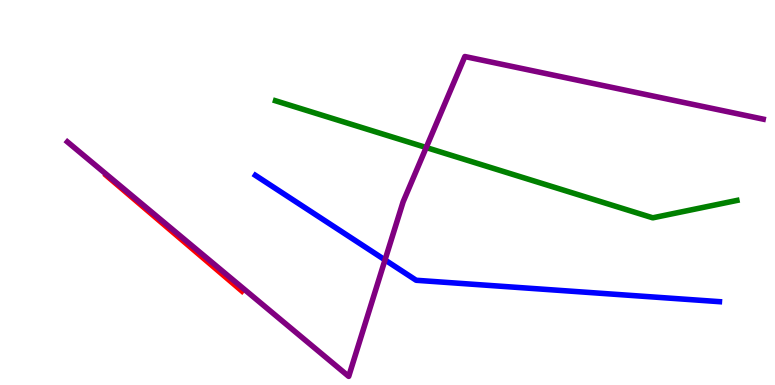[{'lines': ['blue', 'red'], 'intersections': []}, {'lines': ['green', 'red'], 'intersections': []}, {'lines': ['purple', 'red'], 'intersections': []}, {'lines': ['blue', 'green'], 'intersections': []}, {'lines': ['blue', 'purple'], 'intersections': [{'x': 4.97, 'y': 3.25}]}, {'lines': ['green', 'purple'], 'intersections': [{'x': 5.5, 'y': 6.17}]}]